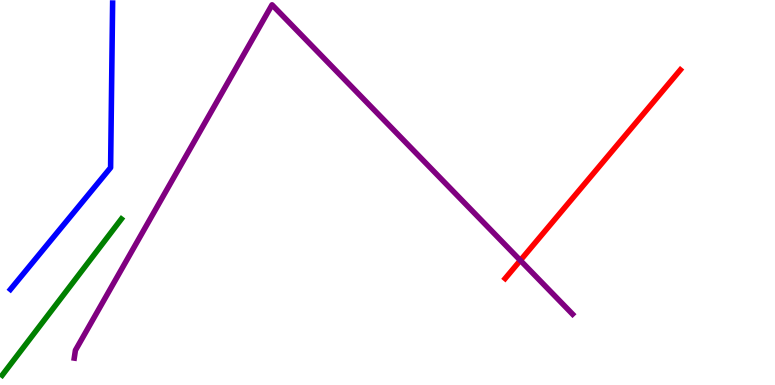[{'lines': ['blue', 'red'], 'intersections': []}, {'lines': ['green', 'red'], 'intersections': []}, {'lines': ['purple', 'red'], 'intersections': [{'x': 6.71, 'y': 3.24}]}, {'lines': ['blue', 'green'], 'intersections': []}, {'lines': ['blue', 'purple'], 'intersections': []}, {'lines': ['green', 'purple'], 'intersections': []}]